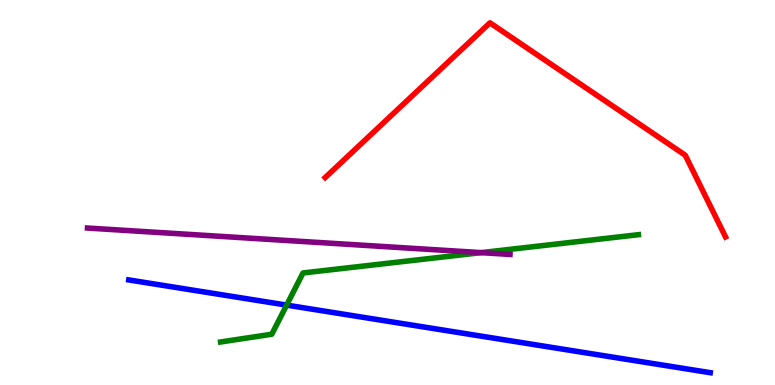[{'lines': ['blue', 'red'], 'intersections': []}, {'lines': ['green', 'red'], 'intersections': []}, {'lines': ['purple', 'red'], 'intersections': []}, {'lines': ['blue', 'green'], 'intersections': [{'x': 3.7, 'y': 2.08}]}, {'lines': ['blue', 'purple'], 'intersections': []}, {'lines': ['green', 'purple'], 'intersections': [{'x': 6.21, 'y': 3.44}]}]